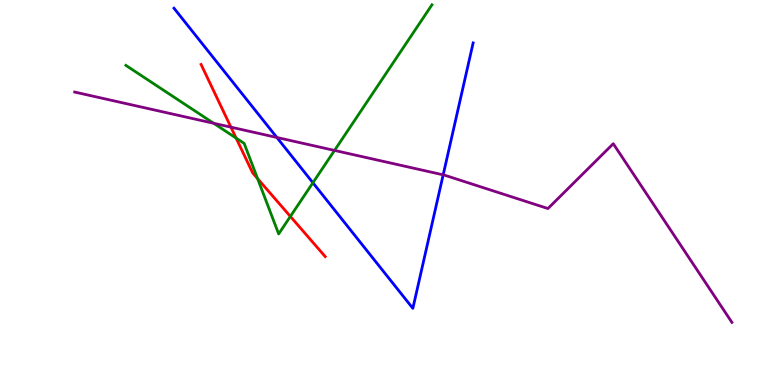[{'lines': ['blue', 'red'], 'intersections': []}, {'lines': ['green', 'red'], 'intersections': [{'x': 3.05, 'y': 6.41}, {'x': 3.32, 'y': 5.36}, {'x': 3.75, 'y': 4.38}]}, {'lines': ['purple', 'red'], 'intersections': [{'x': 2.98, 'y': 6.7}]}, {'lines': ['blue', 'green'], 'intersections': [{'x': 4.04, 'y': 5.25}]}, {'lines': ['blue', 'purple'], 'intersections': [{'x': 3.57, 'y': 6.43}, {'x': 5.72, 'y': 5.46}]}, {'lines': ['green', 'purple'], 'intersections': [{'x': 2.76, 'y': 6.8}, {'x': 4.32, 'y': 6.09}]}]